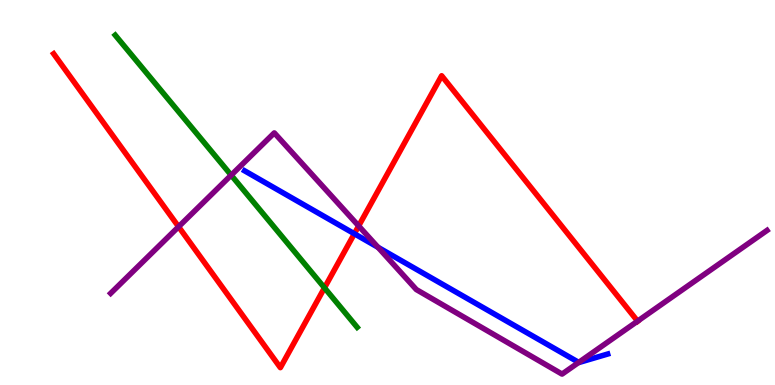[{'lines': ['blue', 'red'], 'intersections': [{'x': 4.57, 'y': 3.93}]}, {'lines': ['green', 'red'], 'intersections': [{'x': 4.19, 'y': 2.52}]}, {'lines': ['purple', 'red'], 'intersections': [{'x': 2.3, 'y': 4.11}, {'x': 4.63, 'y': 4.13}, {'x': 8.23, 'y': 1.66}]}, {'lines': ['blue', 'green'], 'intersections': []}, {'lines': ['blue', 'purple'], 'intersections': [{'x': 4.88, 'y': 3.58}, {'x': 7.47, 'y': 0.587}]}, {'lines': ['green', 'purple'], 'intersections': [{'x': 2.98, 'y': 5.45}]}]